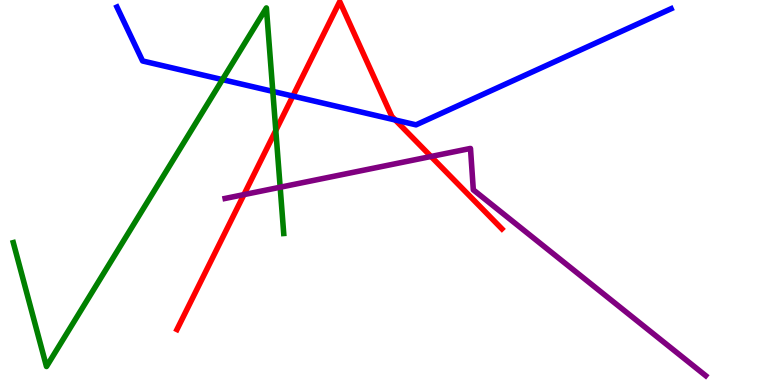[{'lines': ['blue', 'red'], 'intersections': [{'x': 3.78, 'y': 7.5}, {'x': 5.1, 'y': 6.88}]}, {'lines': ['green', 'red'], 'intersections': [{'x': 3.56, 'y': 6.61}]}, {'lines': ['purple', 'red'], 'intersections': [{'x': 3.15, 'y': 4.95}, {'x': 5.56, 'y': 5.94}]}, {'lines': ['blue', 'green'], 'intersections': [{'x': 2.87, 'y': 7.93}, {'x': 3.52, 'y': 7.63}]}, {'lines': ['blue', 'purple'], 'intersections': []}, {'lines': ['green', 'purple'], 'intersections': [{'x': 3.62, 'y': 5.14}]}]